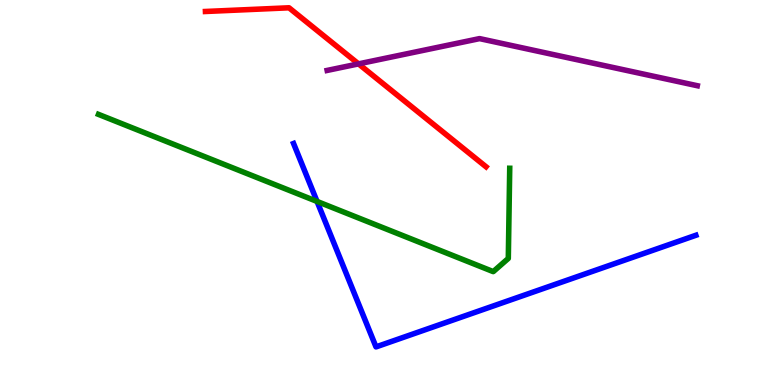[{'lines': ['blue', 'red'], 'intersections': []}, {'lines': ['green', 'red'], 'intersections': []}, {'lines': ['purple', 'red'], 'intersections': [{'x': 4.63, 'y': 8.34}]}, {'lines': ['blue', 'green'], 'intersections': [{'x': 4.09, 'y': 4.77}]}, {'lines': ['blue', 'purple'], 'intersections': []}, {'lines': ['green', 'purple'], 'intersections': []}]